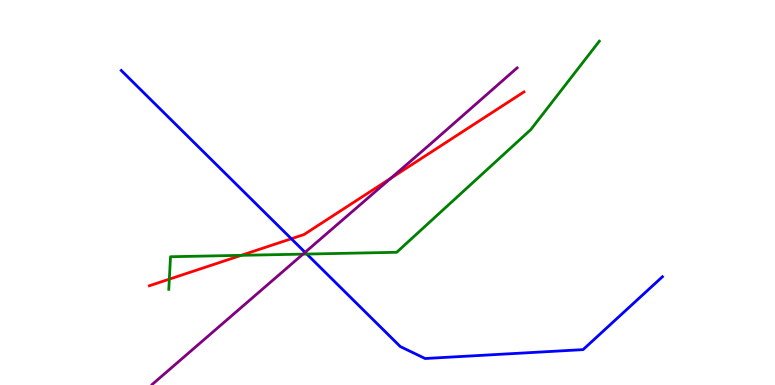[{'lines': ['blue', 'red'], 'intersections': [{'x': 3.76, 'y': 3.8}]}, {'lines': ['green', 'red'], 'intersections': [{'x': 2.18, 'y': 2.75}, {'x': 3.11, 'y': 3.37}]}, {'lines': ['purple', 'red'], 'intersections': [{'x': 5.04, 'y': 5.37}]}, {'lines': ['blue', 'green'], 'intersections': [{'x': 3.96, 'y': 3.4}]}, {'lines': ['blue', 'purple'], 'intersections': [{'x': 3.94, 'y': 3.45}]}, {'lines': ['green', 'purple'], 'intersections': [{'x': 3.91, 'y': 3.4}]}]